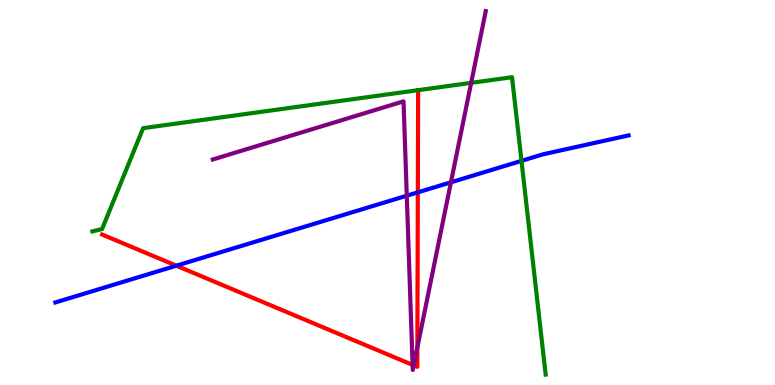[{'lines': ['blue', 'red'], 'intersections': [{'x': 2.28, 'y': 3.1}, {'x': 5.39, 'y': 5.0}]}, {'lines': ['green', 'red'], 'intersections': [{'x': 5.4, 'y': 7.66}]}, {'lines': ['purple', 'red'], 'intersections': [{'x': 5.32, 'y': 0.522}, {'x': 5.34, 'y': 0.51}, {'x': 5.39, 'y': 0.977}]}, {'lines': ['blue', 'green'], 'intersections': [{'x': 6.73, 'y': 5.82}]}, {'lines': ['blue', 'purple'], 'intersections': [{'x': 5.25, 'y': 4.92}, {'x': 5.82, 'y': 5.27}]}, {'lines': ['green', 'purple'], 'intersections': [{'x': 6.08, 'y': 7.85}]}]